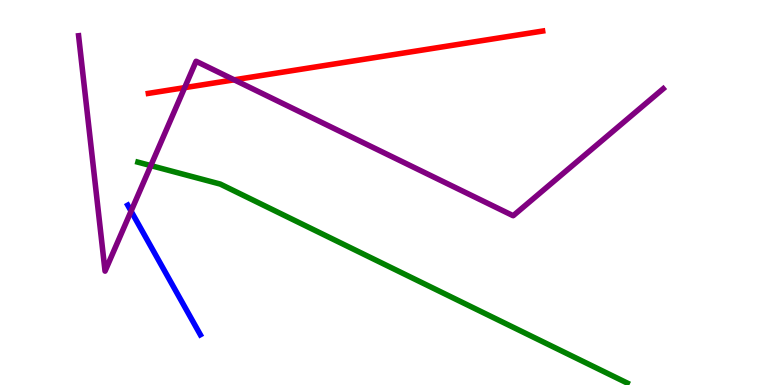[{'lines': ['blue', 'red'], 'intersections': []}, {'lines': ['green', 'red'], 'intersections': []}, {'lines': ['purple', 'red'], 'intersections': [{'x': 2.38, 'y': 7.72}, {'x': 3.02, 'y': 7.93}]}, {'lines': ['blue', 'green'], 'intersections': []}, {'lines': ['blue', 'purple'], 'intersections': [{'x': 1.69, 'y': 4.52}]}, {'lines': ['green', 'purple'], 'intersections': [{'x': 1.95, 'y': 5.7}]}]